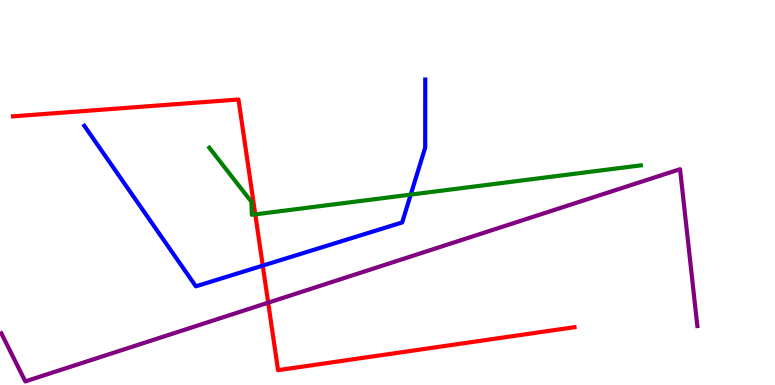[{'lines': ['blue', 'red'], 'intersections': [{'x': 3.39, 'y': 3.1}]}, {'lines': ['green', 'red'], 'intersections': [{'x': 3.29, 'y': 4.43}]}, {'lines': ['purple', 'red'], 'intersections': [{'x': 3.46, 'y': 2.14}]}, {'lines': ['blue', 'green'], 'intersections': [{'x': 5.3, 'y': 4.95}]}, {'lines': ['blue', 'purple'], 'intersections': []}, {'lines': ['green', 'purple'], 'intersections': []}]